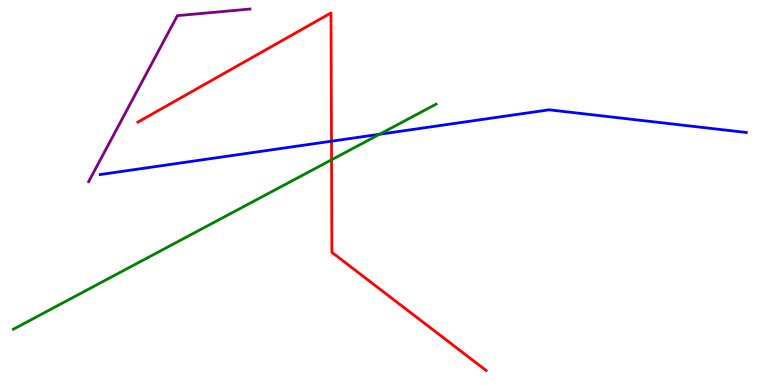[{'lines': ['blue', 'red'], 'intersections': [{'x': 4.28, 'y': 6.33}]}, {'lines': ['green', 'red'], 'intersections': [{'x': 4.28, 'y': 5.85}]}, {'lines': ['purple', 'red'], 'intersections': []}, {'lines': ['blue', 'green'], 'intersections': [{'x': 4.9, 'y': 6.51}]}, {'lines': ['blue', 'purple'], 'intersections': []}, {'lines': ['green', 'purple'], 'intersections': []}]